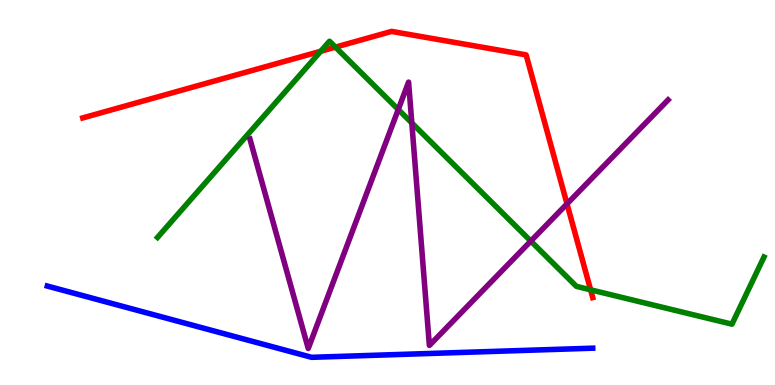[{'lines': ['blue', 'red'], 'intersections': []}, {'lines': ['green', 'red'], 'intersections': [{'x': 4.14, 'y': 8.67}, {'x': 4.33, 'y': 8.78}, {'x': 7.62, 'y': 2.47}]}, {'lines': ['purple', 'red'], 'intersections': [{'x': 7.32, 'y': 4.7}]}, {'lines': ['blue', 'green'], 'intersections': []}, {'lines': ['blue', 'purple'], 'intersections': []}, {'lines': ['green', 'purple'], 'intersections': [{'x': 5.14, 'y': 7.16}, {'x': 5.31, 'y': 6.81}, {'x': 6.85, 'y': 3.74}]}]